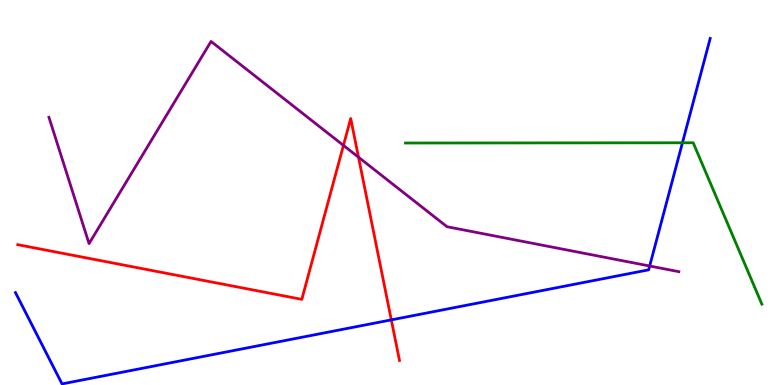[{'lines': ['blue', 'red'], 'intersections': [{'x': 5.05, 'y': 1.69}]}, {'lines': ['green', 'red'], 'intersections': []}, {'lines': ['purple', 'red'], 'intersections': [{'x': 4.43, 'y': 6.22}, {'x': 4.63, 'y': 5.92}]}, {'lines': ['blue', 'green'], 'intersections': [{'x': 8.81, 'y': 6.29}]}, {'lines': ['blue', 'purple'], 'intersections': [{'x': 8.38, 'y': 3.09}]}, {'lines': ['green', 'purple'], 'intersections': []}]